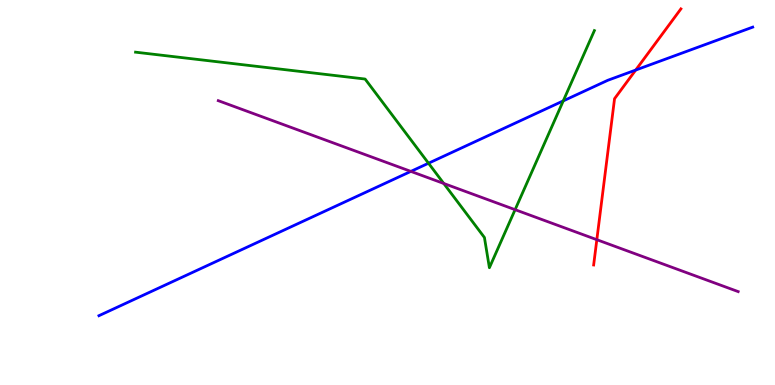[{'lines': ['blue', 'red'], 'intersections': [{'x': 8.2, 'y': 8.18}]}, {'lines': ['green', 'red'], 'intersections': []}, {'lines': ['purple', 'red'], 'intersections': [{'x': 7.7, 'y': 3.77}]}, {'lines': ['blue', 'green'], 'intersections': [{'x': 5.53, 'y': 5.76}, {'x': 7.27, 'y': 7.38}]}, {'lines': ['blue', 'purple'], 'intersections': [{'x': 5.3, 'y': 5.55}]}, {'lines': ['green', 'purple'], 'intersections': [{'x': 5.73, 'y': 5.23}, {'x': 6.65, 'y': 4.55}]}]